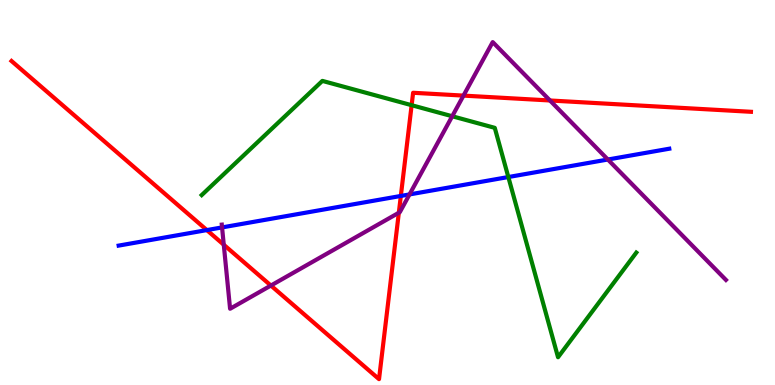[{'lines': ['blue', 'red'], 'intersections': [{'x': 2.67, 'y': 4.02}, {'x': 5.17, 'y': 4.91}]}, {'lines': ['green', 'red'], 'intersections': [{'x': 5.31, 'y': 7.27}]}, {'lines': ['purple', 'red'], 'intersections': [{'x': 2.89, 'y': 3.64}, {'x': 3.5, 'y': 2.58}, {'x': 5.15, 'y': 4.47}, {'x': 5.98, 'y': 7.52}, {'x': 7.1, 'y': 7.39}]}, {'lines': ['blue', 'green'], 'intersections': [{'x': 6.56, 'y': 5.4}]}, {'lines': ['blue', 'purple'], 'intersections': [{'x': 2.87, 'y': 4.09}, {'x': 5.28, 'y': 4.95}, {'x': 7.84, 'y': 5.86}]}, {'lines': ['green', 'purple'], 'intersections': [{'x': 5.83, 'y': 6.98}]}]